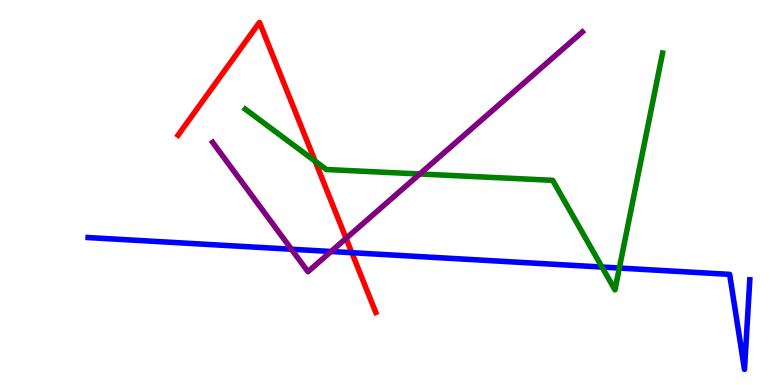[{'lines': ['blue', 'red'], 'intersections': [{'x': 4.54, 'y': 3.44}]}, {'lines': ['green', 'red'], 'intersections': [{'x': 4.07, 'y': 5.81}]}, {'lines': ['purple', 'red'], 'intersections': [{'x': 4.47, 'y': 3.81}]}, {'lines': ['blue', 'green'], 'intersections': [{'x': 7.77, 'y': 3.06}, {'x': 7.99, 'y': 3.04}]}, {'lines': ['blue', 'purple'], 'intersections': [{'x': 3.76, 'y': 3.53}, {'x': 4.27, 'y': 3.47}]}, {'lines': ['green', 'purple'], 'intersections': [{'x': 5.42, 'y': 5.48}]}]